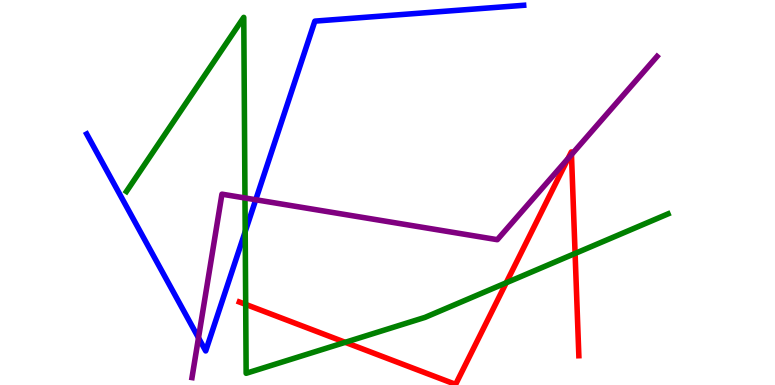[{'lines': ['blue', 'red'], 'intersections': []}, {'lines': ['green', 'red'], 'intersections': [{'x': 3.17, 'y': 2.09}, {'x': 4.45, 'y': 1.11}, {'x': 6.53, 'y': 2.65}, {'x': 7.42, 'y': 3.42}]}, {'lines': ['purple', 'red'], 'intersections': [{'x': 7.33, 'y': 5.88}, {'x': 7.37, 'y': 5.98}]}, {'lines': ['blue', 'green'], 'intersections': [{'x': 3.16, 'y': 3.98}]}, {'lines': ['blue', 'purple'], 'intersections': [{'x': 2.56, 'y': 1.23}, {'x': 3.3, 'y': 4.81}]}, {'lines': ['green', 'purple'], 'intersections': [{'x': 3.16, 'y': 4.86}]}]